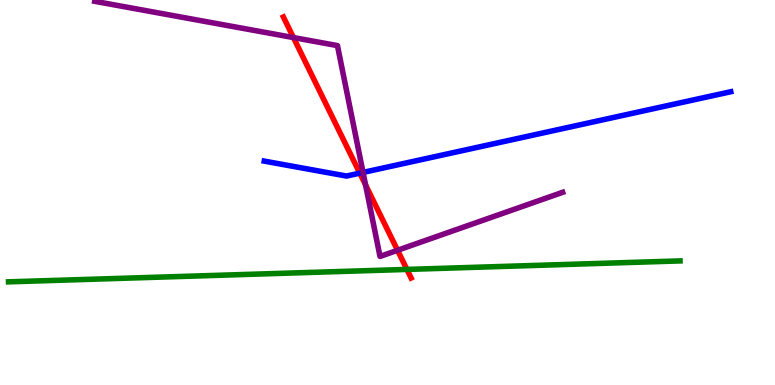[{'lines': ['blue', 'red'], 'intersections': [{'x': 4.64, 'y': 5.5}]}, {'lines': ['green', 'red'], 'intersections': [{'x': 5.25, 'y': 3.0}]}, {'lines': ['purple', 'red'], 'intersections': [{'x': 3.79, 'y': 9.02}, {'x': 4.72, 'y': 5.2}, {'x': 5.13, 'y': 3.5}]}, {'lines': ['blue', 'green'], 'intersections': []}, {'lines': ['blue', 'purple'], 'intersections': [{'x': 4.68, 'y': 5.52}]}, {'lines': ['green', 'purple'], 'intersections': []}]